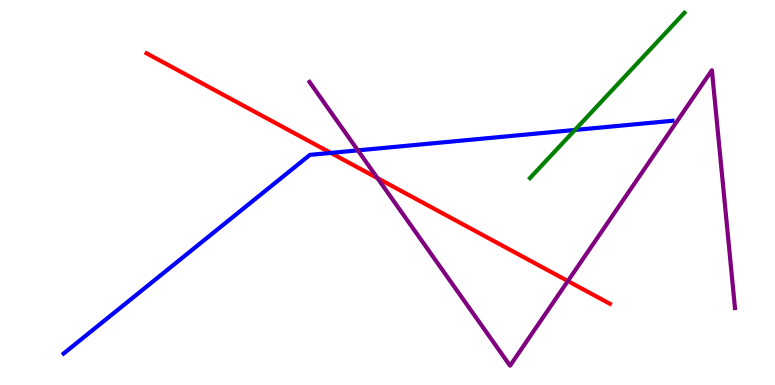[{'lines': ['blue', 'red'], 'intersections': [{'x': 4.27, 'y': 6.03}]}, {'lines': ['green', 'red'], 'intersections': []}, {'lines': ['purple', 'red'], 'intersections': [{'x': 4.87, 'y': 5.37}, {'x': 7.33, 'y': 2.7}]}, {'lines': ['blue', 'green'], 'intersections': [{'x': 7.42, 'y': 6.62}]}, {'lines': ['blue', 'purple'], 'intersections': [{'x': 4.62, 'y': 6.09}]}, {'lines': ['green', 'purple'], 'intersections': []}]